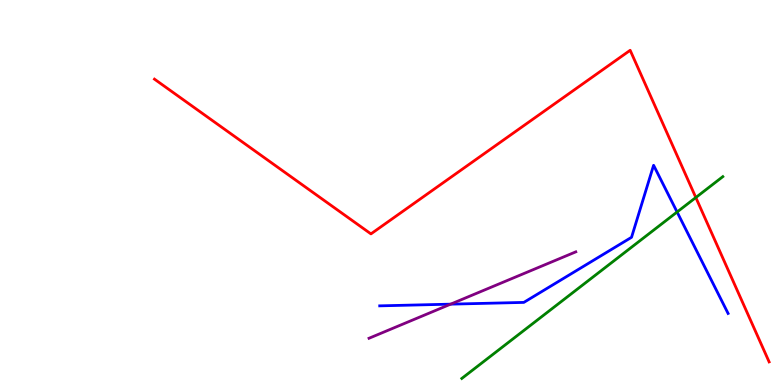[{'lines': ['blue', 'red'], 'intersections': []}, {'lines': ['green', 'red'], 'intersections': [{'x': 8.98, 'y': 4.87}]}, {'lines': ['purple', 'red'], 'intersections': []}, {'lines': ['blue', 'green'], 'intersections': [{'x': 8.74, 'y': 4.49}]}, {'lines': ['blue', 'purple'], 'intersections': [{'x': 5.81, 'y': 2.1}]}, {'lines': ['green', 'purple'], 'intersections': []}]